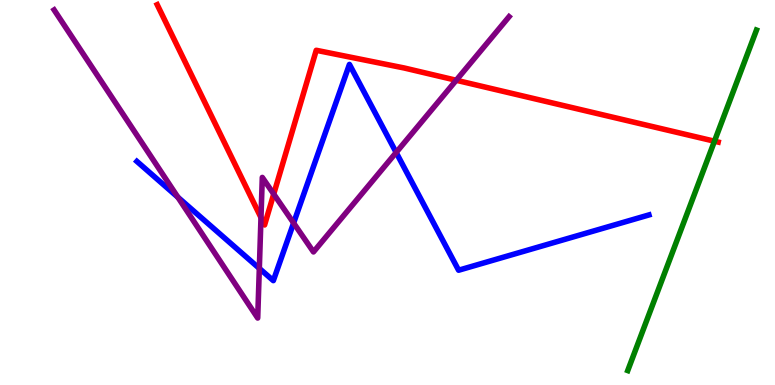[{'lines': ['blue', 'red'], 'intersections': []}, {'lines': ['green', 'red'], 'intersections': [{'x': 9.22, 'y': 6.33}]}, {'lines': ['purple', 'red'], 'intersections': [{'x': 3.37, 'y': 4.35}, {'x': 3.53, 'y': 4.96}, {'x': 5.89, 'y': 7.92}]}, {'lines': ['blue', 'green'], 'intersections': []}, {'lines': ['blue', 'purple'], 'intersections': [{'x': 2.29, 'y': 4.88}, {'x': 3.35, 'y': 3.03}, {'x': 3.79, 'y': 4.21}, {'x': 5.11, 'y': 6.04}]}, {'lines': ['green', 'purple'], 'intersections': []}]